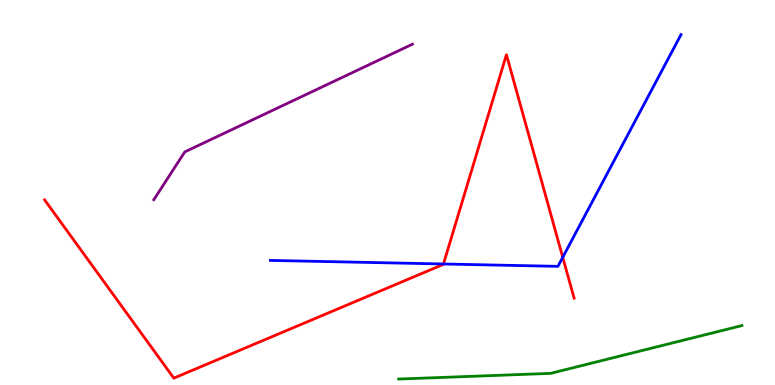[{'lines': ['blue', 'red'], 'intersections': [{'x': 5.72, 'y': 3.14}, {'x': 7.26, 'y': 3.32}]}, {'lines': ['green', 'red'], 'intersections': []}, {'lines': ['purple', 'red'], 'intersections': []}, {'lines': ['blue', 'green'], 'intersections': []}, {'lines': ['blue', 'purple'], 'intersections': []}, {'lines': ['green', 'purple'], 'intersections': []}]